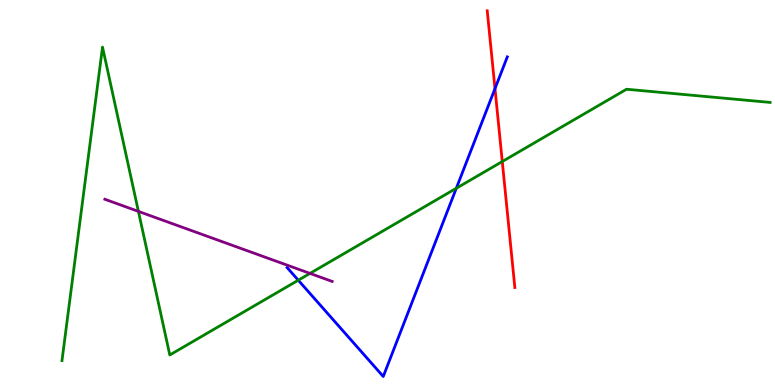[{'lines': ['blue', 'red'], 'intersections': [{'x': 6.39, 'y': 7.7}]}, {'lines': ['green', 'red'], 'intersections': [{'x': 6.48, 'y': 5.8}]}, {'lines': ['purple', 'red'], 'intersections': []}, {'lines': ['blue', 'green'], 'intersections': [{'x': 3.85, 'y': 2.72}, {'x': 5.89, 'y': 5.11}]}, {'lines': ['blue', 'purple'], 'intersections': []}, {'lines': ['green', 'purple'], 'intersections': [{'x': 1.79, 'y': 4.51}, {'x': 4.0, 'y': 2.9}]}]